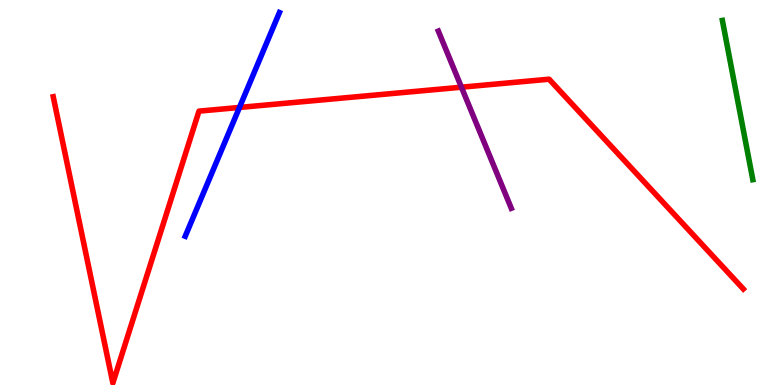[{'lines': ['blue', 'red'], 'intersections': [{'x': 3.09, 'y': 7.21}]}, {'lines': ['green', 'red'], 'intersections': []}, {'lines': ['purple', 'red'], 'intersections': [{'x': 5.95, 'y': 7.74}]}, {'lines': ['blue', 'green'], 'intersections': []}, {'lines': ['blue', 'purple'], 'intersections': []}, {'lines': ['green', 'purple'], 'intersections': []}]